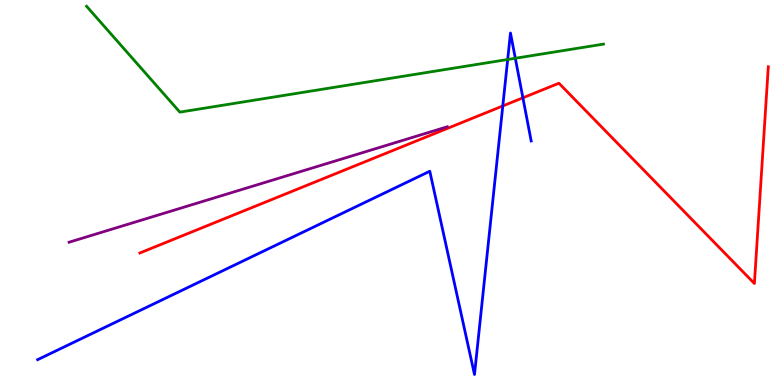[{'lines': ['blue', 'red'], 'intersections': [{'x': 6.49, 'y': 7.25}, {'x': 6.75, 'y': 7.46}]}, {'lines': ['green', 'red'], 'intersections': []}, {'lines': ['purple', 'red'], 'intersections': []}, {'lines': ['blue', 'green'], 'intersections': [{'x': 6.55, 'y': 8.45}, {'x': 6.65, 'y': 8.49}]}, {'lines': ['blue', 'purple'], 'intersections': []}, {'lines': ['green', 'purple'], 'intersections': []}]